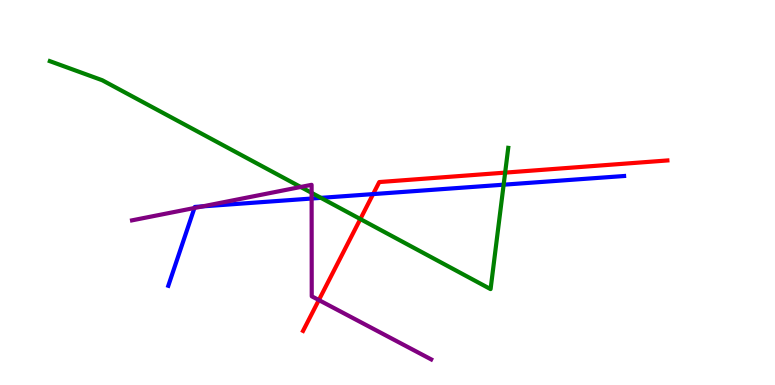[{'lines': ['blue', 'red'], 'intersections': [{'x': 4.81, 'y': 4.96}]}, {'lines': ['green', 'red'], 'intersections': [{'x': 4.65, 'y': 4.31}, {'x': 6.52, 'y': 5.52}]}, {'lines': ['purple', 'red'], 'intersections': [{'x': 4.11, 'y': 2.21}]}, {'lines': ['blue', 'green'], 'intersections': [{'x': 4.14, 'y': 4.86}, {'x': 6.5, 'y': 5.2}]}, {'lines': ['blue', 'purple'], 'intersections': [{'x': 2.51, 'y': 4.6}, {'x': 2.61, 'y': 4.64}, {'x': 4.02, 'y': 4.84}]}, {'lines': ['green', 'purple'], 'intersections': [{'x': 3.88, 'y': 5.14}, {'x': 4.02, 'y': 4.99}]}]